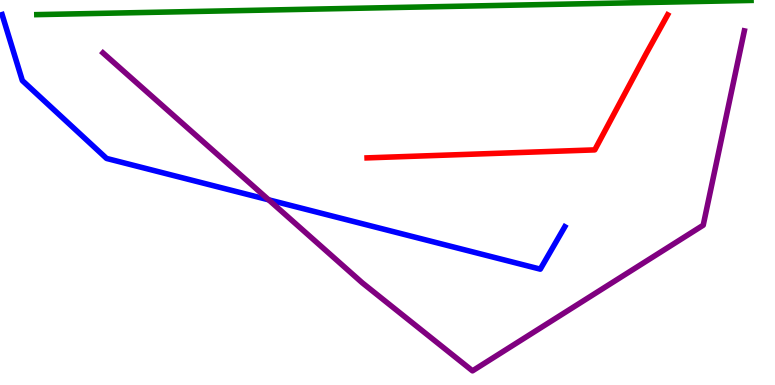[{'lines': ['blue', 'red'], 'intersections': []}, {'lines': ['green', 'red'], 'intersections': []}, {'lines': ['purple', 'red'], 'intersections': []}, {'lines': ['blue', 'green'], 'intersections': []}, {'lines': ['blue', 'purple'], 'intersections': [{'x': 3.47, 'y': 4.81}]}, {'lines': ['green', 'purple'], 'intersections': []}]